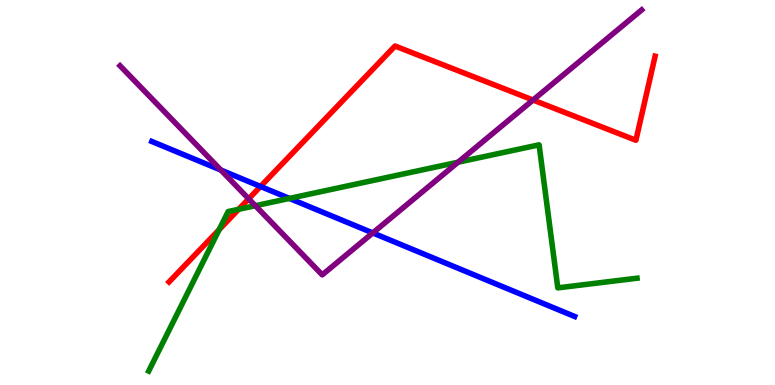[{'lines': ['blue', 'red'], 'intersections': [{'x': 3.36, 'y': 5.16}]}, {'lines': ['green', 'red'], 'intersections': [{'x': 2.83, 'y': 4.04}, {'x': 3.08, 'y': 4.56}]}, {'lines': ['purple', 'red'], 'intersections': [{'x': 3.21, 'y': 4.84}, {'x': 6.88, 'y': 7.4}]}, {'lines': ['blue', 'green'], 'intersections': [{'x': 3.73, 'y': 4.85}]}, {'lines': ['blue', 'purple'], 'intersections': [{'x': 2.85, 'y': 5.58}, {'x': 4.81, 'y': 3.95}]}, {'lines': ['green', 'purple'], 'intersections': [{'x': 3.3, 'y': 4.66}, {'x': 5.91, 'y': 5.79}]}]